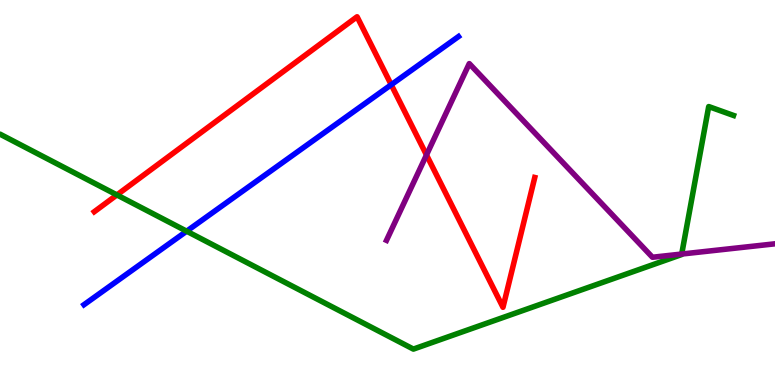[{'lines': ['blue', 'red'], 'intersections': [{'x': 5.05, 'y': 7.8}]}, {'lines': ['green', 'red'], 'intersections': [{'x': 1.51, 'y': 4.94}]}, {'lines': ['purple', 'red'], 'intersections': [{'x': 5.5, 'y': 5.98}]}, {'lines': ['blue', 'green'], 'intersections': [{'x': 2.41, 'y': 3.99}]}, {'lines': ['blue', 'purple'], 'intersections': []}, {'lines': ['green', 'purple'], 'intersections': [{'x': 8.8, 'y': 3.4}]}]